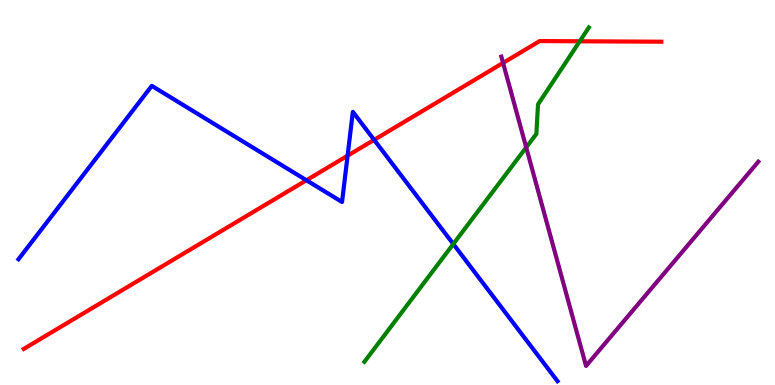[{'lines': ['blue', 'red'], 'intersections': [{'x': 3.95, 'y': 5.32}, {'x': 4.49, 'y': 5.96}, {'x': 4.83, 'y': 6.37}]}, {'lines': ['green', 'red'], 'intersections': [{'x': 7.48, 'y': 8.93}]}, {'lines': ['purple', 'red'], 'intersections': [{'x': 6.49, 'y': 8.37}]}, {'lines': ['blue', 'green'], 'intersections': [{'x': 5.85, 'y': 3.66}]}, {'lines': ['blue', 'purple'], 'intersections': []}, {'lines': ['green', 'purple'], 'intersections': [{'x': 6.79, 'y': 6.17}]}]